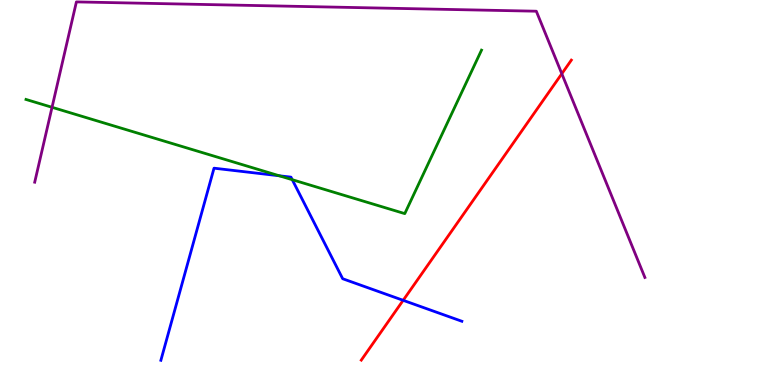[{'lines': ['blue', 'red'], 'intersections': [{'x': 5.2, 'y': 2.2}]}, {'lines': ['green', 'red'], 'intersections': []}, {'lines': ['purple', 'red'], 'intersections': [{'x': 7.25, 'y': 8.08}]}, {'lines': ['blue', 'green'], 'intersections': [{'x': 3.6, 'y': 5.43}, {'x': 3.77, 'y': 5.33}]}, {'lines': ['blue', 'purple'], 'intersections': []}, {'lines': ['green', 'purple'], 'intersections': [{'x': 0.671, 'y': 7.21}]}]